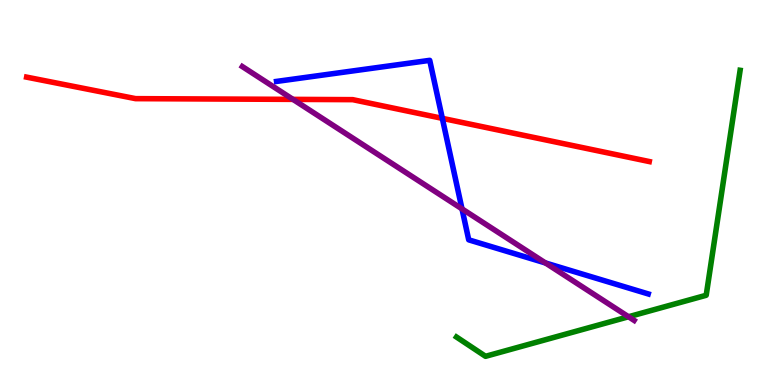[{'lines': ['blue', 'red'], 'intersections': [{'x': 5.71, 'y': 6.93}]}, {'lines': ['green', 'red'], 'intersections': []}, {'lines': ['purple', 'red'], 'intersections': [{'x': 3.78, 'y': 7.42}]}, {'lines': ['blue', 'green'], 'intersections': []}, {'lines': ['blue', 'purple'], 'intersections': [{'x': 5.96, 'y': 4.57}, {'x': 7.04, 'y': 3.17}]}, {'lines': ['green', 'purple'], 'intersections': [{'x': 8.11, 'y': 1.77}]}]